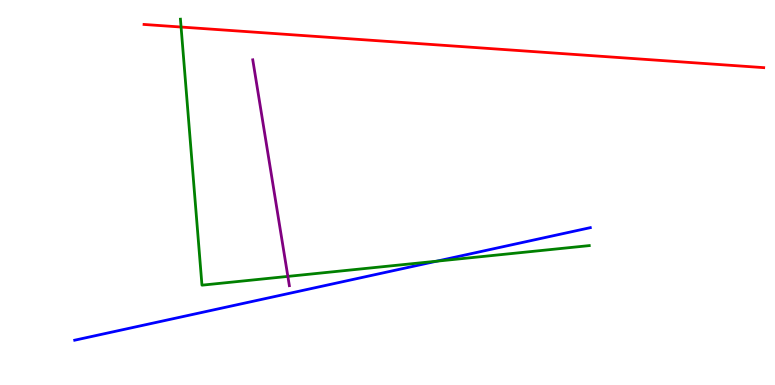[{'lines': ['blue', 'red'], 'intersections': []}, {'lines': ['green', 'red'], 'intersections': [{'x': 2.34, 'y': 9.3}]}, {'lines': ['purple', 'red'], 'intersections': []}, {'lines': ['blue', 'green'], 'intersections': [{'x': 5.63, 'y': 3.22}]}, {'lines': ['blue', 'purple'], 'intersections': []}, {'lines': ['green', 'purple'], 'intersections': [{'x': 3.71, 'y': 2.82}]}]